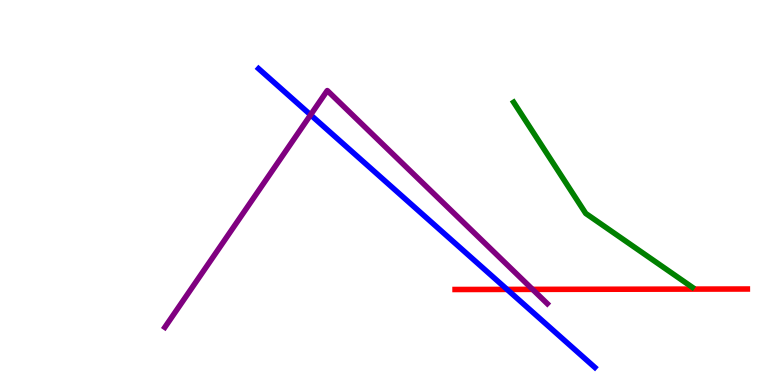[{'lines': ['blue', 'red'], 'intersections': [{'x': 6.54, 'y': 2.48}]}, {'lines': ['green', 'red'], 'intersections': []}, {'lines': ['purple', 'red'], 'intersections': [{'x': 6.87, 'y': 2.48}]}, {'lines': ['blue', 'green'], 'intersections': []}, {'lines': ['blue', 'purple'], 'intersections': [{'x': 4.01, 'y': 7.02}]}, {'lines': ['green', 'purple'], 'intersections': []}]